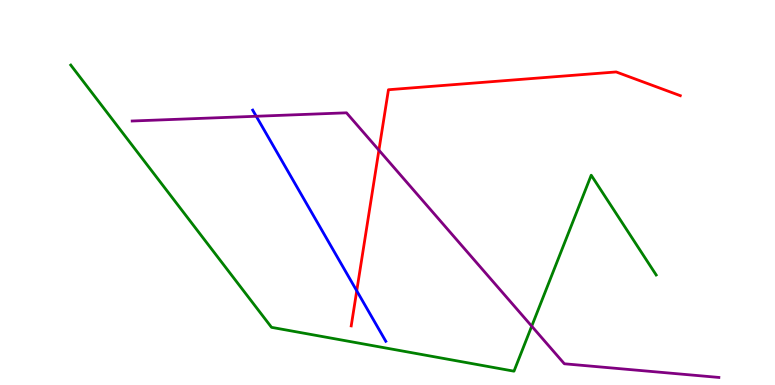[{'lines': ['blue', 'red'], 'intersections': [{'x': 4.6, 'y': 2.45}]}, {'lines': ['green', 'red'], 'intersections': []}, {'lines': ['purple', 'red'], 'intersections': [{'x': 4.89, 'y': 6.1}]}, {'lines': ['blue', 'green'], 'intersections': []}, {'lines': ['blue', 'purple'], 'intersections': [{'x': 3.31, 'y': 6.98}]}, {'lines': ['green', 'purple'], 'intersections': [{'x': 6.86, 'y': 1.53}]}]